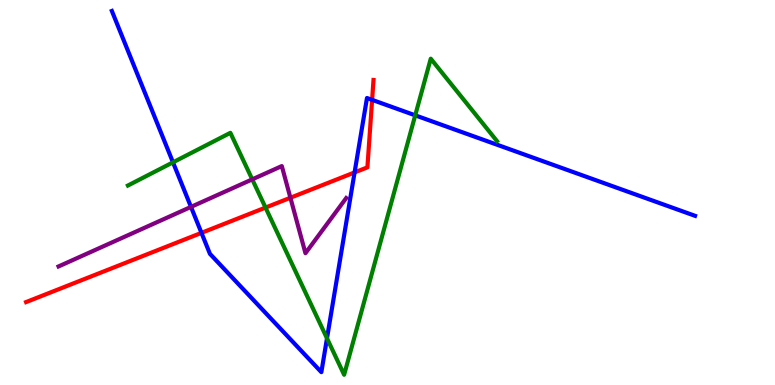[{'lines': ['blue', 'red'], 'intersections': [{'x': 2.6, 'y': 3.95}, {'x': 4.58, 'y': 5.52}, {'x': 4.8, 'y': 7.41}]}, {'lines': ['green', 'red'], 'intersections': [{'x': 3.43, 'y': 4.61}]}, {'lines': ['purple', 'red'], 'intersections': [{'x': 3.75, 'y': 4.86}]}, {'lines': ['blue', 'green'], 'intersections': [{'x': 2.23, 'y': 5.78}, {'x': 4.22, 'y': 1.21}, {'x': 5.36, 'y': 7.0}]}, {'lines': ['blue', 'purple'], 'intersections': [{'x': 2.46, 'y': 4.63}]}, {'lines': ['green', 'purple'], 'intersections': [{'x': 3.25, 'y': 5.34}]}]